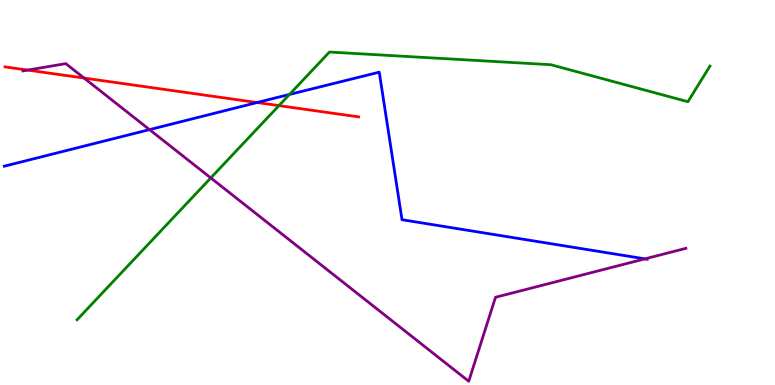[{'lines': ['blue', 'red'], 'intersections': [{'x': 3.32, 'y': 7.34}]}, {'lines': ['green', 'red'], 'intersections': [{'x': 3.6, 'y': 7.26}]}, {'lines': ['purple', 'red'], 'intersections': [{'x': 0.358, 'y': 8.18}, {'x': 1.09, 'y': 7.97}]}, {'lines': ['blue', 'green'], 'intersections': [{'x': 3.74, 'y': 7.55}]}, {'lines': ['blue', 'purple'], 'intersections': [{'x': 1.93, 'y': 6.63}, {'x': 8.32, 'y': 3.28}]}, {'lines': ['green', 'purple'], 'intersections': [{'x': 2.72, 'y': 5.38}]}]